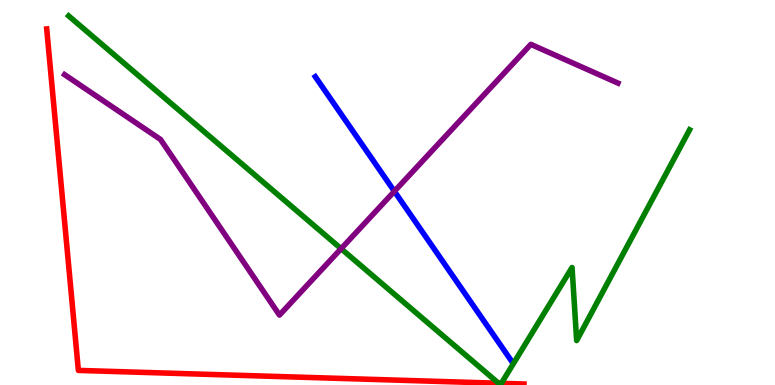[{'lines': ['blue', 'red'], 'intersections': []}, {'lines': ['green', 'red'], 'intersections': [{'x': 6.43, 'y': 0.0455}, {'x': 6.47, 'y': 0.0433}]}, {'lines': ['purple', 'red'], 'intersections': []}, {'lines': ['blue', 'green'], 'intersections': []}, {'lines': ['blue', 'purple'], 'intersections': [{'x': 5.09, 'y': 5.03}]}, {'lines': ['green', 'purple'], 'intersections': [{'x': 4.4, 'y': 3.54}]}]